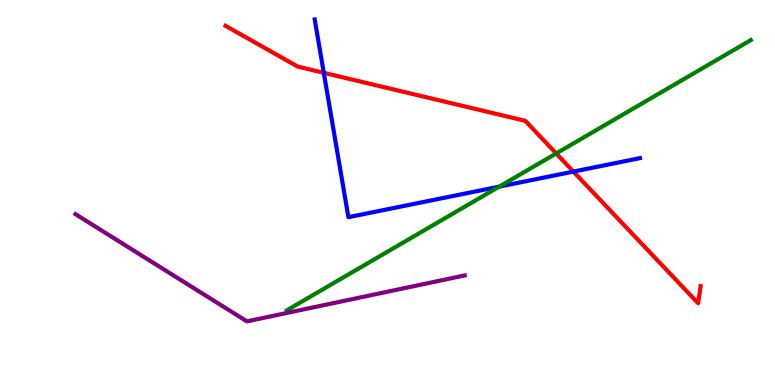[{'lines': ['blue', 'red'], 'intersections': [{'x': 4.18, 'y': 8.11}, {'x': 7.4, 'y': 5.54}]}, {'lines': ['green', 'red'], 'intersections': [{'x': 7.18, 'y': 6.01}]}, {'lines': ['purple', 'red'], 'intersections': []}, {'lines': ['blue', 'green'], 'intersections': [{'x': 6.44, 'y': 5.15}]}, {'lines': ['blue', 'purple'], 'intersections': []}, {'lines': ['green', 'purple'], 'intersections': []}]